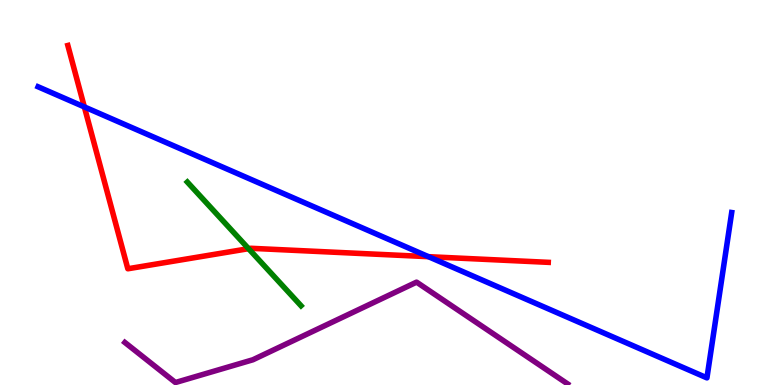[{'lines': ['blue', 'red'], 'intersections': [{'x': 1.09, 'y': 7.22}, {'x': 5.53, 'y': 3.33}]}, {'lines': ['green', 'red'], 'intersections': [{'x': 3.21, 'y': 3.54}]}, {'lines': ['purple', 'red'], 'intersections': []}, {'lines': ['blue', 'green'], 'intersections': []}, {'lines': ['blue', 'purple'], 'intersections': []}, {'lines': ['green', 'purple'], 'intersections': []}]